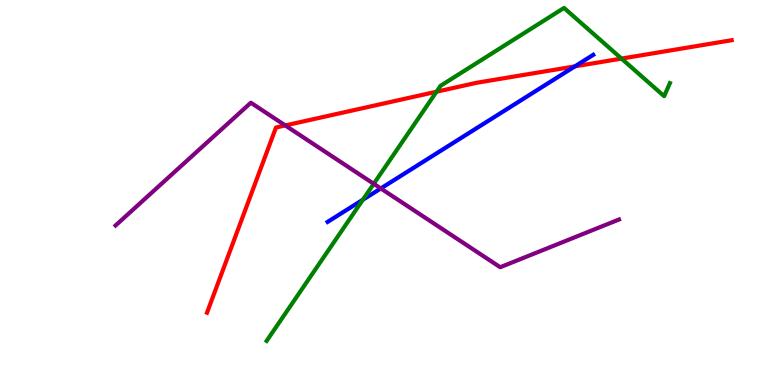[{'lines': ['blue', 'red'], 'intersections': [{'x': 7.42, 'y': 8.28}]}, {'lines': ['green', 'red'], 'intersections': [{'x': 5.63, 'y': 7.62}, {'x': 8.02, 'y': 8.48}]}, {'lines': ['purple', 'red'], 'intersections': [{'x': 3.68, 'y': 6.74}]}, {'lines': ['blue', 'green'], 'intersections': [{'x': 4.68, 'y': 4.81}]}, {'lines': ['blue', 'purple'], 'intersections': [{'x': 4.91, 'y': 5.11}]}, {'lines': ['green', 'purple'], 'intersections': [{'x': 4.82, 'y': 5.23}]}]